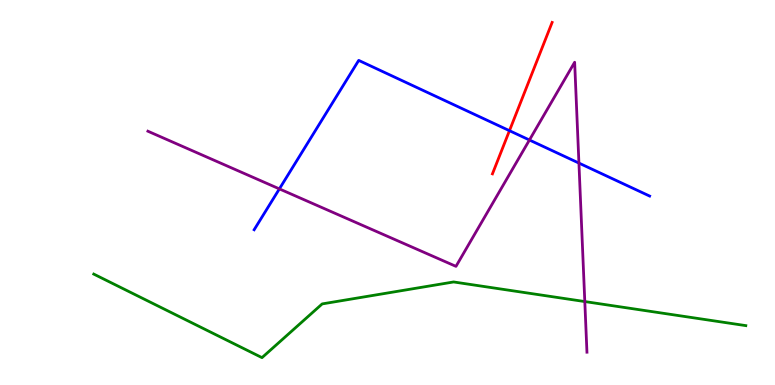[{'lines': ['blue', 'red'], 'intersections': [{'x': 6.57, 'y': 6.61}]}, {'lines': ['green', 'red'], 'intersections': []}, {'lines': ['purple', 'red'], 'intersections': []}, {'lines': ['blue', 'green'], 'intersections': []}, {'lines': ['blue', 'purple'], 'intersections': [{'x': 3.6, 'y': 5.09}, {'x': 6.83, 'y': 6.36}, {'x': 7.47, 'y': 5.76}]}, {'lines': ['green', 'purple'], 'intersections': [{'x': 7.55, 'y': 2.17}]}]